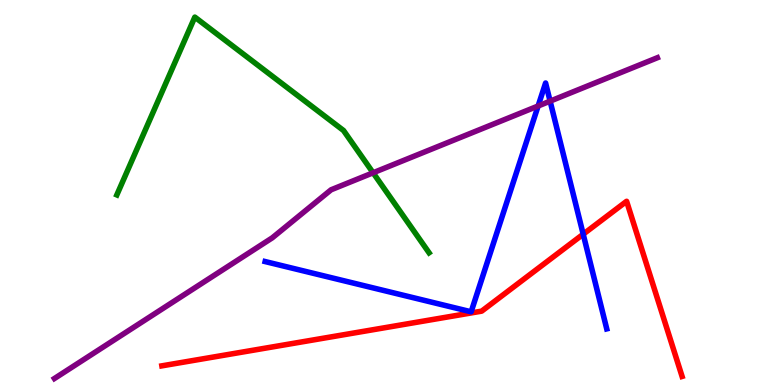[{'lines': ['blue', 'red'], 'intersections': [{'x': 7.53, 'y': 3.92}]}, {'lines': ['green', 'red'], 'intersections': []}, {'lines': ['purple', 'red'], 'intersections': []}, {'lines': ['blue', 'green'], 'intersections': []}, {'lines': ['blue', 'purple'], 'intersections': [{'x': 6.94, 'y': 7.25}, {'x': 7.1, 'y': 7.37}]}, {'lines': ['green', 'purple'], 'intersections': [{'x': 4.81, 'y': 5.51}]}]